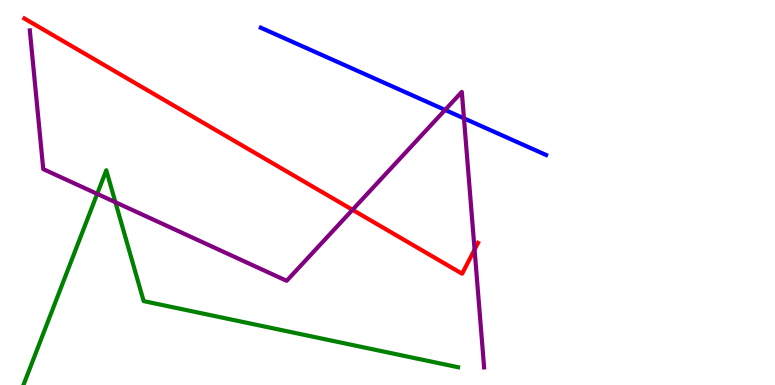[{'lines': ['blue', 'red'], 'intersections': []}, {'lines': ['green', 'red'], 'intersections': []}, {'lines': ['purple', 'red'], 'intersections': [{'x': 4.55, 'y': 4.55}, {'x': 6.12, 'y': 3.52}]}, {'lines': ['blue', 'green'], 'intersections': []}, {'lines': ['blue', 'purple'], 'intersections': [{'x': 5.74, 'y': 7.14}, {'x': 5.99, 'y': 6.93}]}, {'lines': ['green', 'purple'], 'intersections': [{'x': 1.25, 'y': 4.96}, {'x': 1.49, 'y': 4.75}]}]